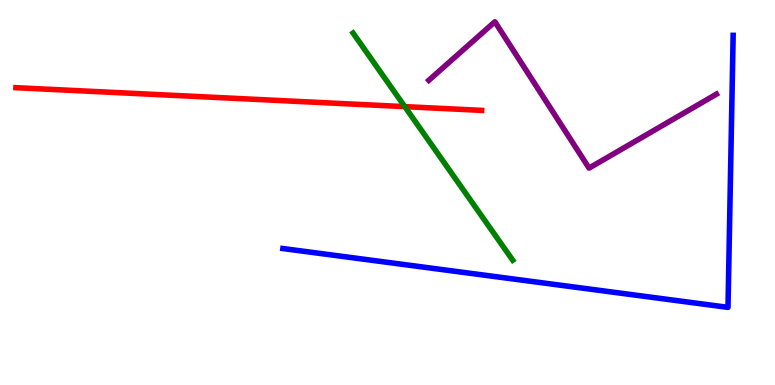[{'lines': ['blue', 'red'], 'intersections': []}, {'lines': ['green', 'red'], 'intersections': [{'x': 5.22, 'y': 7.23}]}, {'lines': ['purple', 'red'], 'intersections': []}, {'lines': ['blue', 'green'], 'intersections': []}, {'lines': ['blue', 'purple'], 'intersections': []}, {'lines': ['green', 'purple'], 'intersections': []}]